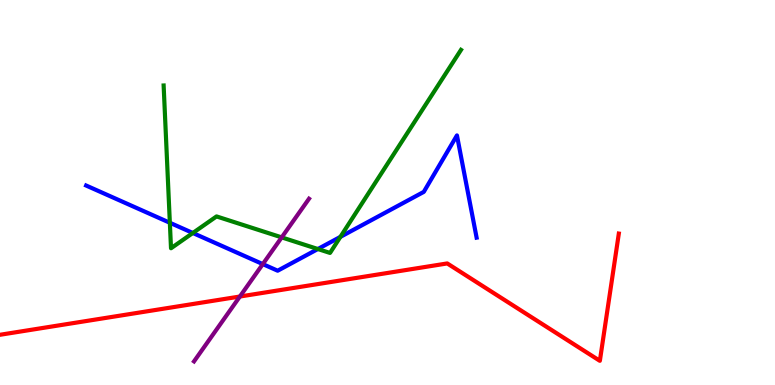[{'lines': ['blue', 'red'], 'intersections': []}, {'lines': ['green', 'red'], 'intersections': []}, {'lines': ['purple', 'red'], 'intersections': [{'x': 3.1, 'y': 2.3}]}, {'lines': ['blue', 'green'], 'intersections': [{'x': 2.19, 'y': 4.21}, {'x': 2.49, 'y': 3.95}, {'x': 4.1, 'y': 3.53}, {'x': 4.39, 'y': 3.85}]}, {'lines': ['blue', 'purple'], 'intersections': [{'x': 3.39, 'y': 3.14}]}, {'lines': ['green', 'purple'], 'intersections': [{'x': 3.63, 'y': 3.83}]}]